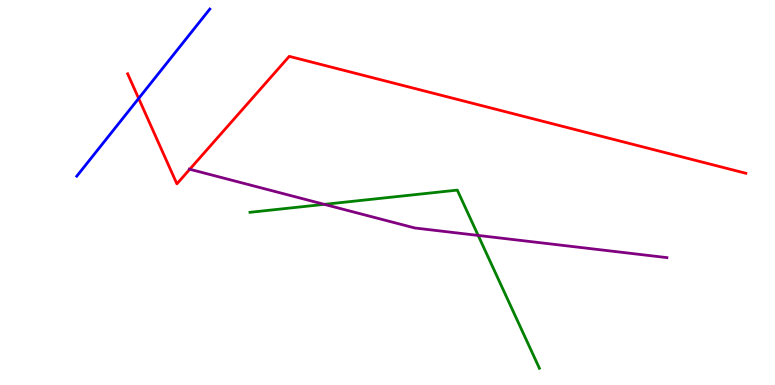[{'lines': ['blue', 'red'], 'intersections': [{'x': 1.79, 'y': 7.44}]}, {'lines': ['green', 'red'], 'intersections': []}, {'lines': ['purple', 'red'], 'intersections': [{'x': 2.45, 'y': 5.6}]}, {'lines': ['blue', 'green'], 'intersections': []}, {'lines': ['blue', 'purple'], 'intersections': []}, {'lines': ['green', 'purple'], 'intersections': [{'x': 4.18, 'y': 4.69}, {'x': 6.17, 'y': 3.88}]}]